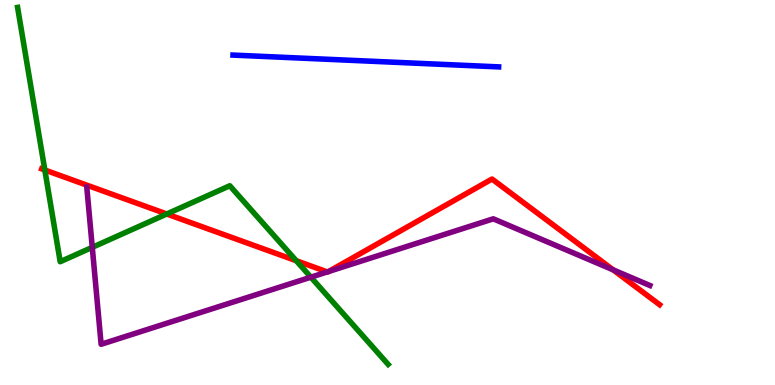[{'lines': ['blue', 'red'], 'intersections': []}, {'lines': ['green', 'red'], 'intersections': [{'x': 0.578, 'y': 5.58}, {'x': 2.15, 'y': 4.44}, {'x': 3.82, 'y': 3.23}]}, {'lines': ['purple', 'red'], 'intersections': [{'x': 4.22, 'y': 2.94}, {'x': 4.24, 'y': 2.95}, {'x': 7.91, 'y': 2.99}]}, {'lines': ['blue', 'green'], 'intersections': []}, {'lines': ['blue', 'purple'], 'intersections': []}, {'lines': ['green', 'purple'], 'intersections': [{'x': 1.19, 'y': 3.58}, {'x': 4.01, 'y': 2.8}]}]